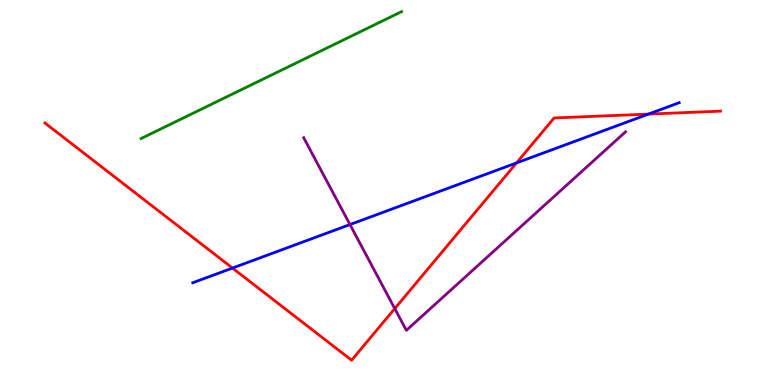[{'lines': ['blue', 'red'], 'intersections': [{'x': 3.0, 'y': 3.04}, {'x': 6.67, 'y': 5.77}, {'x': 8.37, 'y': 7.04}]}, {'lines': ['green', 'red'], 'intersections': []}, {'lines': ['purple', 'red'], 'intersections': [{'x': 5.09, 'y': 1.98}]}, {'lines': ['blue', 'green'], 'intersections': []}, {'lines': ['blue', 'purple'], 'intersections': [{'x': 4.52, 'y': 4.17}]}, {'lines': ['green', 'purple'], 'intersections': []}]